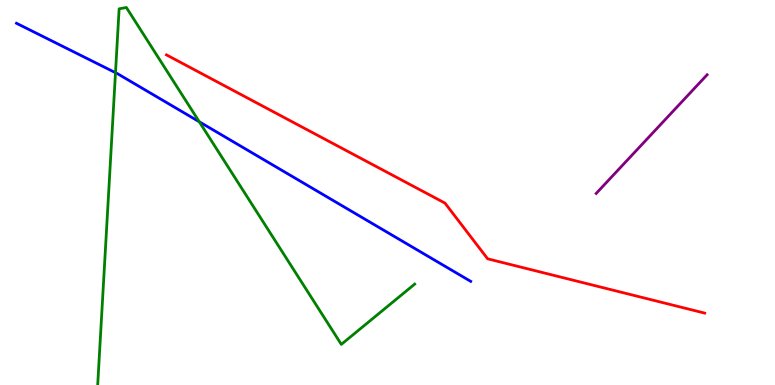[{'lines': ['blue', 'red'], 'intersections': []}, {'lines': ['green', 'red'], 'intersections': []}, {'lines': ['purple', 'red'], 'intersections': []}, {'lines': ['blue', 'green'], 'intersections': [{'x': 1.49, 'y': 8.11}, {'x': 2.57, 'y': 6.84}]}, {'lines': ['blue', 'purple'], 'intersections': []}, {'lines': ['green', 'purple'], 'intersections': []}]